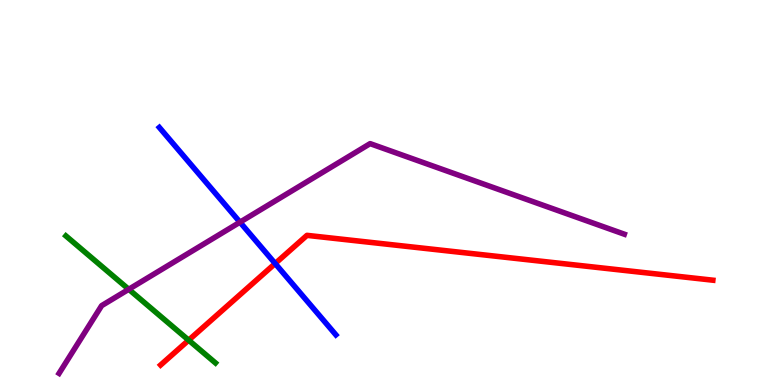[{'lines': ['blue', 'red'], 'intersections': [{'x': 3.55, 'y': 3.15}]}, {'lines': ['green', 'red'], 'intersections': [{'x': 2.43, 'y': 1.16}]}, {'lines': ['purple', 'red'], 'intersections': []}, {'lines': ['blue', 'green'], 'intersections': []}, {'lines': ['blue', 'purple'], 'intersections': [{'x': 3.1, 'y': 4.23}]}, {'lines': ['green', 'purple'], 'intersections': [{'x': 1.66, 'y': 2.49}]}]